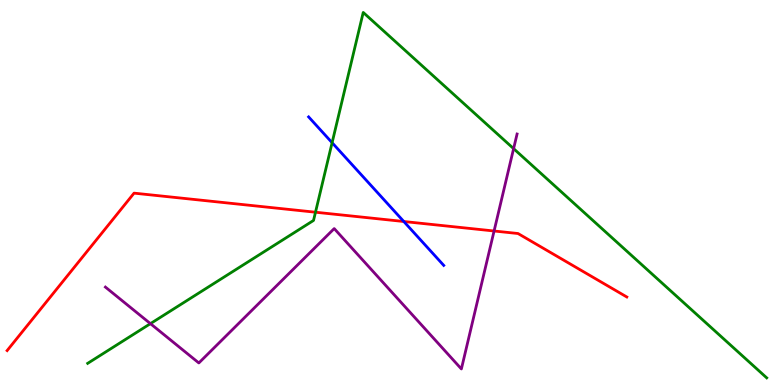[{'lines': ['blue', 'red'], 'intersections': [{'x': 5.21, 'y': 4.25}]}, {'lines': ['green', 'red'], 'intersections': [{'x': 4.07, 'y': 4.49}]}, {'lines': ['purple', 'red'], 'intersections': [{'x': 6.38, 'y': 4.0}]}, {'lines': ['blue', 'green'], 'intersections': [{'x': 4.29, 'y': 6.29}]}, {'lines': ['blue', 'purple'], 'intersections': []}, {'lines': ['green', 'purple'], 'intersections': [{'x': 1.94, 'y': 1.59}, {'x': 6.63, 'y': 6.14}]}]